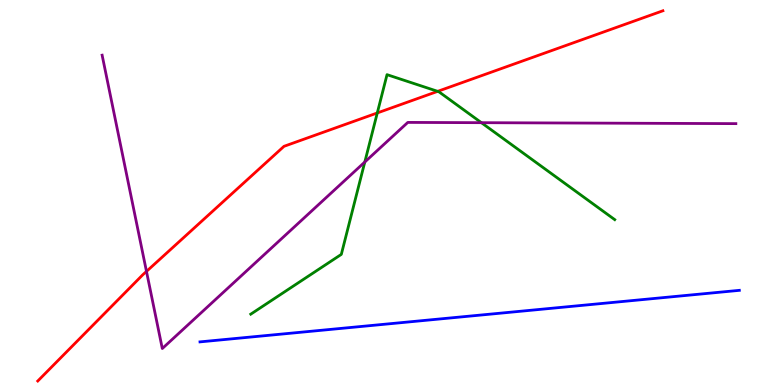[{'lines': ['blue', 'red'], 'intersections': []}, {'lines': ['green', 'red'], 'intersections': [{'x': 4.87, 'y': 7.07}, {'x': 5.65, 'y': 7.63}]}, {'lines': ['purple', 'red'], 'intersections': [{'x': 1.89, 'y': 2.95}]}, {'lines': ['blue', 'green'], 'intersections': []}, {'lines': ['blue', 'purple'], 'intersections': []}, {'lines': ['green', 'purple'], 'intersections': [{'x': 4.71, 'y': 5.79}, {'x': 6.21, 'y': 6.81}]}]